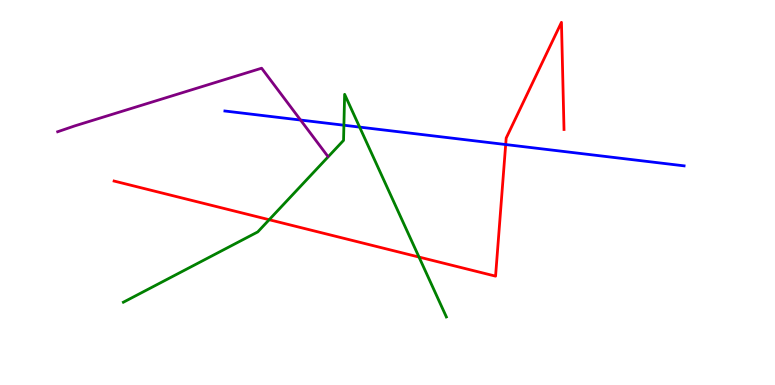[{'lines': ['blue', 'red'], 'intersections': [{'x': 6.52, 'y': 6.25}]}, {'lines': ['green', 'red'], 'intersections': [{'x': 3.47, 'y': 4.29}, {'x': 5.41, 'y': 3.32}]}, {'lines': ['purple', 'red'], 'intersections': []}, {'lines': ['blue', 'green'], 'intersections': [{'x': 4.44, 'y': 6.75}, {'x': 4.64, 'y': 6.7}]}, {'lines': ['blue', 'purple'], 'intersections': [{'x': 3.88, 'y': 6.88}]}, {'lines': ['green', 'purple'], 'intersections': []}]